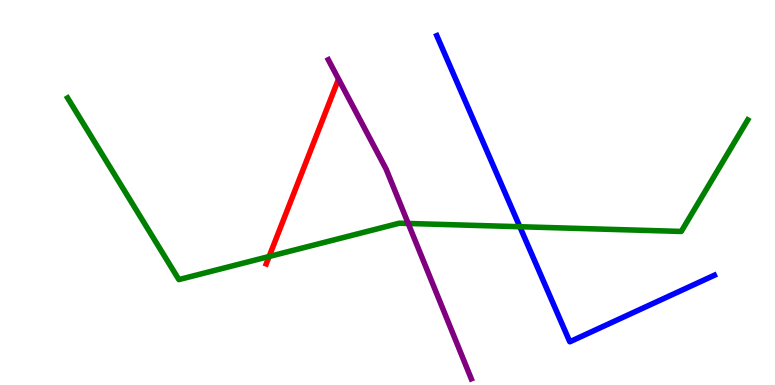[{'lines': ['blue', 'red'], 'intersections': []}, {'lines': ['green', 'red'], 'intersections': [{'x': 3.47, 'y': 3.34}]}, {'lines': ['purple', 'red'], 'intersections': []}, {'lines': ['blue', 'green'], 'intersections': [{'x': 6.71, 'y': 4.11}]}, {'lines': ['blue', 'purple'], 'intersections': []}, {'lines': ['green', 'purple'], 'intersections': [{'x': 5.27, 'y': 4.2}]}]